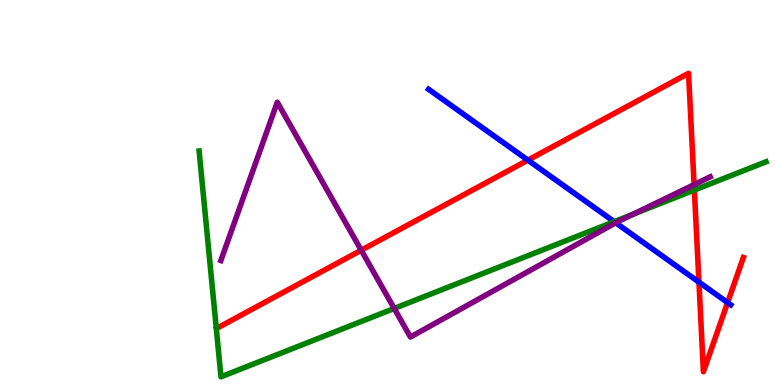[{'lines': ['blue', 'red'], 'intersections': [{'x': 6.81, 'y': 5.84}, {'x': 9.02, 'y': 2.67}, {'x': 9.39, 'y': 2.14}]}, {'lines': ['green', 'red'], 'intersections': [{'x': 8.96, 'y': 5.06}]}, {'lines': ['purple', 'red'], 'intersections': [{'x': 4.66, 'y': 3.5}, {'x': 8.96, 'y': 5.2}]}, {'lines': ['blue', 'green'], 'intersections': [{'x': 7.93, 'y': 4.24}]}, {'lines': ['blue', 'purple'], 'intersections': [{'x': 7.94, 'y': 4.21}]}, {'lines': ['green', 'purple'], 'intersections': [{'x': 5.09, 'y': 1.99}, {'x': 8.17, 'y': 4.44}]}]